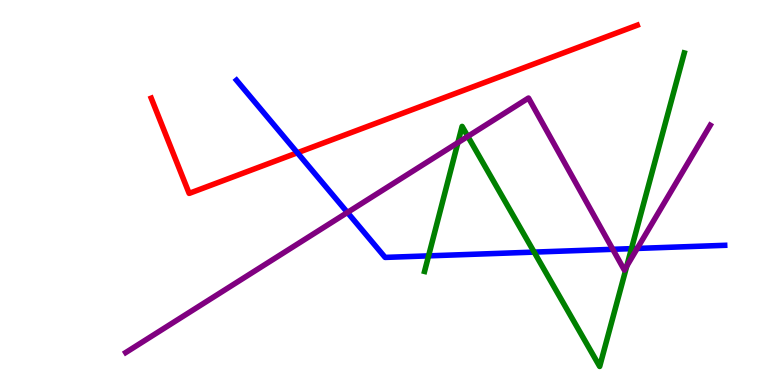[{'lines': ['blue', 'red'], 'intersections': [{'x': 3.84, 'y': 6.03}]}, {'lines': ['green', 'red'], 'intersections': []}, {'lines': ['purple', 'red'], 'intersections': []}, {'lines': ['blue', 'green'], 'intersections': [{'x': 5.53, 'y': 3.35}, {'x': 6.89, 'y': 3.45}, {'x': 8.15, 'y': 3.54}]}, {'lines': ['blue', 'purple'], 'intersections': [{'x': 4.48, 'y': 4.48}, {'x': 7.91, 'y': 3.52}, {'x': 8.22, 'y': 3.55}]}, {'lines': ['green', 'purple'], 'intersections': [{'x': 5.91, 'y': 6.29}, {'x': 6.04, 'y': 6.46}, {'x': 8.09, 'y': 3.09}]}]